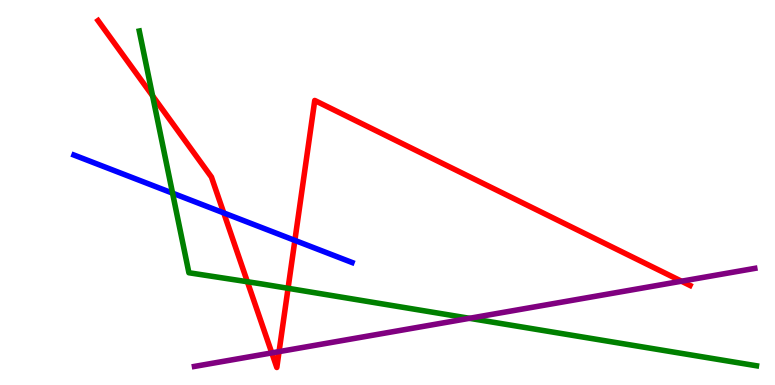[{'lines': ['blue', 'red'], 'intersections': [{'x': 2.89, 'y': 4.47}, {'x': 3.8, 'y': 3.76}]}, {'lines': ['green', 'red'], 'intersections': [{'x': 1.97, 'y': 7.51}, {'x': 3.19, 'y': 2.68}, {'x': 3.72, 'y': 2.51}]}, {'lines': ['purple', 'red'], 'intersections': [{'x': 3.51, 'y': 0.834}, {'x': 3.6, 'y': 0.867}, {'x': 8.79, 'y': 2.7}]}, {'lines': ['blue', 'green'], 'intersections': [{'x': 2.23, 'y': 4.98}]}, {'lines': ['blue', 'purple'], 'intersections': []}, {'lines': ['green', 'purple'], 'intersections': [{'x': 6.06, 'y': 1.73}]}]